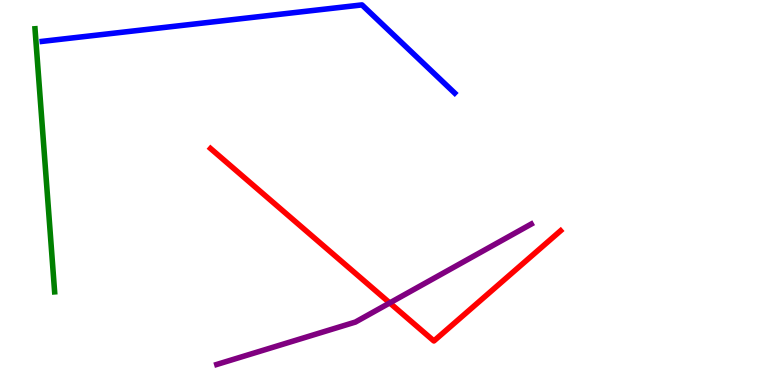[{'lines': ['blue', 'red'], 'intersections': []}, {'lines': ['green', 'red'], 'intersections': []}, {'lines': ['purple', 'red'], 'intersections': [{'x': 5.03, 'y': 2.13}]}, {'lines': ['blue', 'green'], 'intersections': []}, {'lines': ['blue', 'purple'], 'intersections': []}, {'lines': ['green', 'purple'], 'intersections': []}]